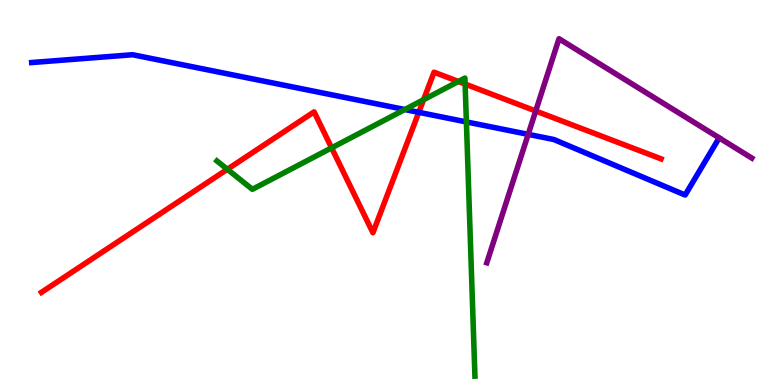[{'lines': ['blue', 'red'], 'intersections': [{'x': 5.4, 'y': 7.08}]}, {'lines': ['green', 'red'], 'intersections': [{'x': 2.93, 'y': 5.6}, {'x': 4.28, 'y': 6.16}, {'x': 5.47, 'y': 7.41}, {'x': 5.91, 'y': 7.88}, {'x': 6.0, 'y': 7.82}]}, {'lines': ['purple', 'red'], 'intersections': [{'x': 6.91, 'y': 7.12}]}, {'lines': ['blue', 'green'], 'intersections': [{'x': 5.22, 'y': 7.16}, {'x': 6.02, 'y': 6.83}]}, {'lines': ['blue', 'purple'], 'intersections': [{'x': 6.82, 'y': 6.51}]}, {'lines': ['green', 'purple'], 'intersections': []}]